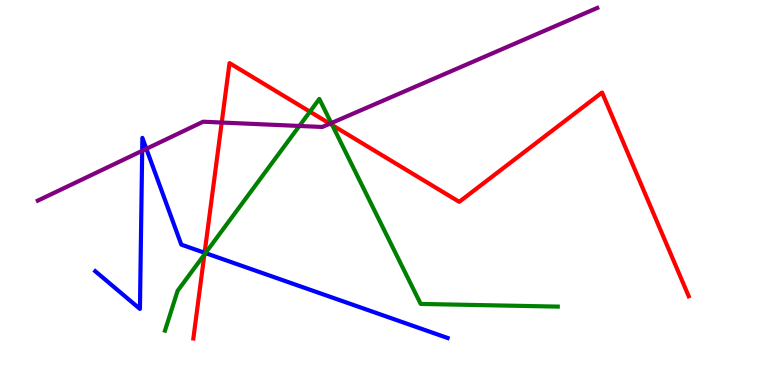[{'lines': ['blue', 'red'], 'intersections': [{'x': 2.64, 'y': 3.43}]}, {'lines': ['green', 'red'], 'intersections': [{'x': 2.64, 'y': 3.39}, {'x': 4.0, 'y': 7.1}, {'x': 4.29, 'y': 6.75}]}, {'lines': ['purple', 'red'], 'intersections': [{'x': 2.86, 'y': 6.82}, {'x': 4.26, 'y': 6.79}]}, {'lines': ['blue', 'green'], 'intersections': [{'x': 2.65, 'y': 3.43}]}, {'lines': ['blue', 'purple'], 'intersections': [{'x': 1.83, 'y': 6.08}, {'x': 1.89, 'y': 6.13}]}, {'lines': ['green', 'purple'], 'intersections': [{'x': 3.86, 'y': 6.73}, {'x': 4.27, 'y': 6.8}]}]